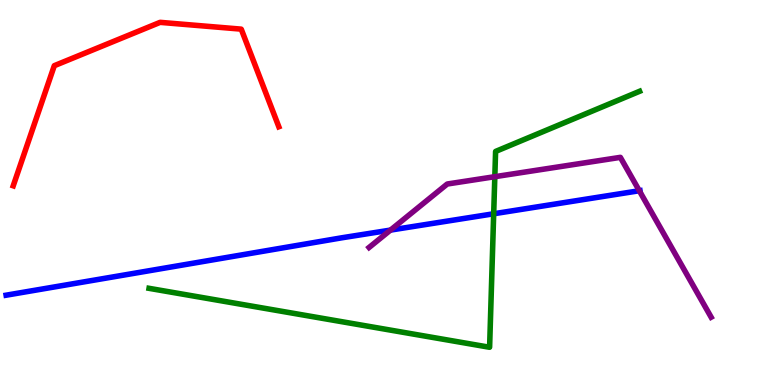[{'lines': ['blue', 'red'], 'intersections': []}, {'lines': ['green', 'red'], 'intersections': []}, {'lines': ['purple', 'red'], 'intersections': []}, {'lines': ['blue', 'green'], 'intersections': [{'x': 6.37, 'y': 4.45}]}, {'lines': ['blue', 'purple'], 'intersections': [{'x': 5.04, 'y': 4.02}, {'x': 8.25, 'y': 5.05}]}, {'lines': ['green', 'purple'], 'intersections': [{'x': 6.38, 'y': 5.41}]}]